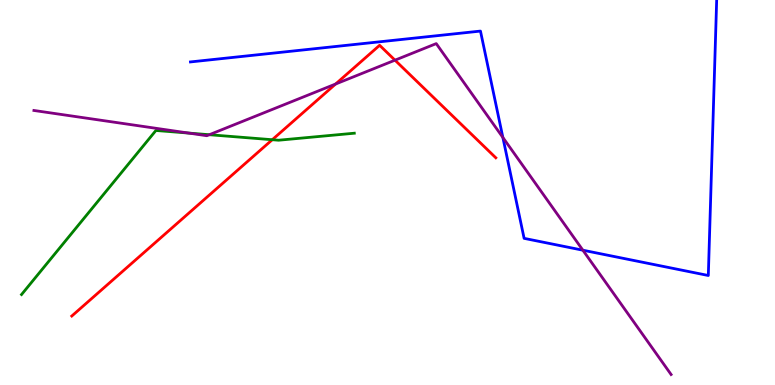[{'lines': ['blue', 'red'], 'intersections': []}, {'lines': ['green', 'red'], 'intersections': [{'x': 3.51, 'y': 6.37}]}, {'lines': ['purple', 'red'], 'intersections': [{'x': 4.33, 'y': 7.82}, {'x': 5.1, 'y': 8.44}]}, {'lines': ['blue', 'green'], 'intersections': []}, {'lines': ['blue', 'purple'], 'intersections': [{'x': 6.49, 'y': 6.43}, {'x': 7.52, 'y': 3.5}]}, {'lines': ['green', 'purple'], 'intersections': [{'x': 2.44, 'y': 6.54}, {'x': 2.7, 'y': 6.5}]}]